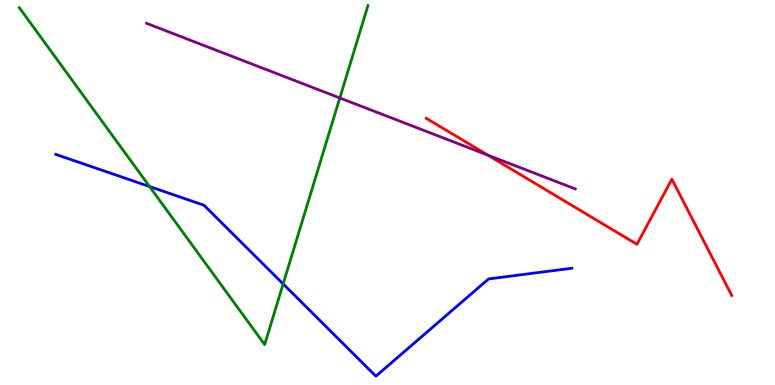[{'lines': ['blue', 'red'], 'intersections': []}, {'lines': ['green', 'red'], 'intersections': []}, {'lines': ['purple', 'red'], 'intersections': [{'x': 6.29, 'y': 5.97}]}, {'lines': ['blue', 'green'], 'intersections': [{'x': 1.93, 'y': 5.15}, {'x': 3.65, 'y': 2.62}]}, {'lines': ['blue', 'purple'], 'intersections': []}, {'lines': ['green', 'purple'], 'intersections': [{'x': 4.38, 'y': 7.46}]}]